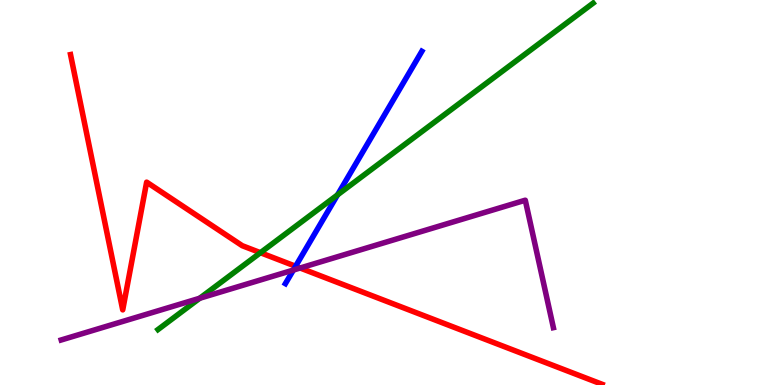[{'lines': ['blue', 'red'], 'intersections': [{'x': 3.81, 'y': 3.08}]}, {'lines': ['green', 'red'], 'intersections': [{'x': 3.36, 'y': 3.44}]}, {'lines': ['purple', 'red'], 'intersections': [{'x': 3.87, 'y': 3.04}]}, {'lines': ['blue', 'green'], 'intersections': [{'x': 4.36, 'y': 4.94}]}, {'lines': ['blue', 'purple'], 'intersections': [{'x': 3.79, 'y': 2.99}]}, {'lines': ['green', 'purple'], 'intersections': [{'x': 2.58, 'y': 2.25}]}]